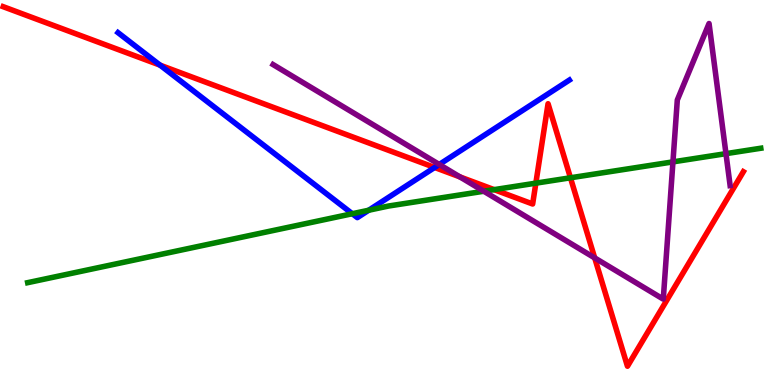[{'lines': ['blue', 'red'], 'intersections': [{'x': 2.07, 'y': 8.31}, {'x': 5.61, 'y': 5.65}]}, {'lines': ['green', 'red'], 'intersections': [{'x': 6.38, 'y': 5.07}, {'x': 6.91, 'y': 5.24}, {'x': 7.36, 'y': 5.38}]}, {'lines': ['purple', 'red'], 'intersections': [{'x': 5.93, 'y': 5.41}, {'x': 7.67, 'y': 3.3}]}, {'lines': ['blue', 'green'], 'intersections': [{'x': 4.55, 'y': 4.45}, {'x': 4.76, 'y': 4.54}]}, {'lines': ['blue', 'purple'], 'intersections': [{'x': 5.67, 'y': 5.73}]}, {'lines': ['green', 'purple'], 'intersections': [{'x': 6.24, 'y': 5.03}, {'x': 8.68, 'y': 5.8}, {'x': 9.37, 'y': 6.01}]}]